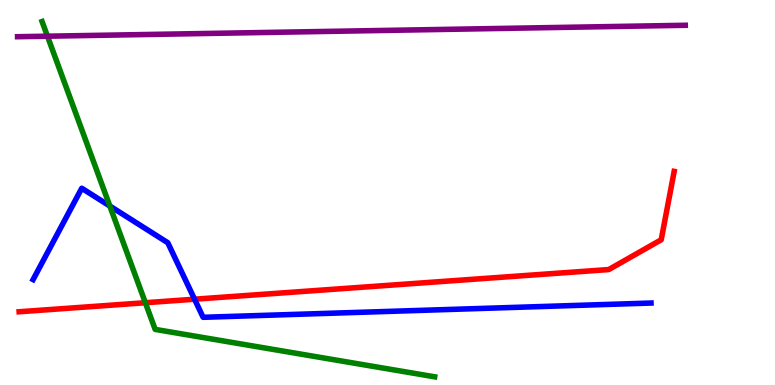[{'lines': ['blue', 'red'], 'intersections': [{'x': 2.51, 'y': 2.23}]}, {'lines': ['green', 'red'], 'intersections': [{'x': 1.88, 'y': 2.14}]}, {'lines': ['purple', 'red'], 'intersections': []}, {'lines': ['blue', 'green'], 'intersections': [{'x': 1.42, 'y': 4.65}]}, {'lines': ['blue', 'purple'], 'intersections': []}, {'lines': ['green', 'purple'], 'intersections': [{'x': 0.612, 'y': 9.06}]}]